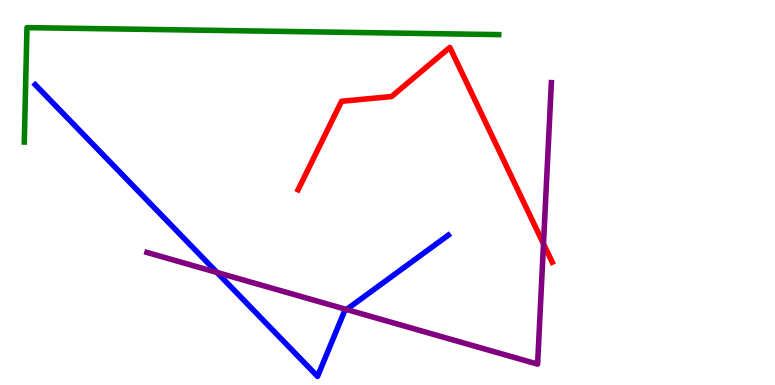[{'lines': ['blue', 'red'], 'intersections': []}, {'lines': ['green', 'red'], 'intersections': []}, {'lines': ['purple', 'red'], 'intersections': [{'x': 7.01, 'y': 3.67}]}, {'lines': ['blue', 'green'], 'intersections': []}, {'lines': ['blue', 'purple'], 'intersections': [{'x': 2.8, 'y': 2.92}, {'x': 4.47, 'y': 1.96}]}, {'lines': ['green', 'purple'], 'intersections': []}]